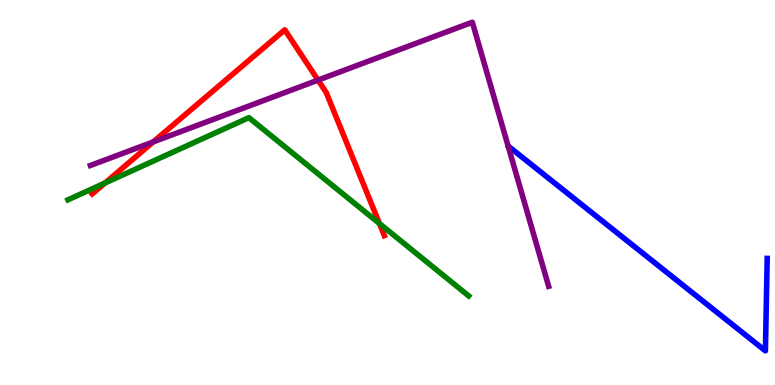[{'lines': ['blue', 'red'], 'intersections': []}, {'lines': ['green', 'red'], 'intersections': [{'x': 1.35, 'y': 5.25}, {'x': 4.9, 'y': 4.19}]}, {'lines': ['purple', 'red'], 'intersections': [{'x': 1.98, 'y': 6.31}, {'x': 4.1, 'y': 7.92}]}, {'lines': ['blue', 'green'], 'intersections': []}, {'lines': ['blue', 'purple'], 'intersections': []}, {'lines': ['green', 'purple'], 'intersections': []}]